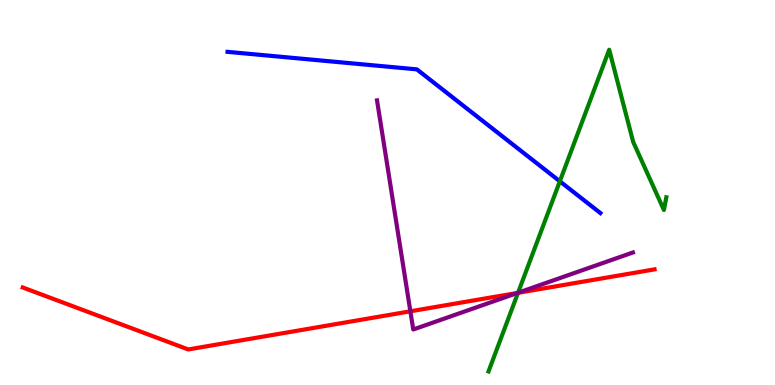[{'lines': ['blue', 'red'], 'intersections': []}, {'lines': ['green', 'red'], 'intersections': [{'x': 6.68, 'y': 2.39}]}, {'lines': ['purple', 'red'], 'intersections': [{'x': 5.3, 'y': 1.91}, {'x': 6.68, 'y': 2.39}]}, {'lines': ['blue', 'green'], 'intersections': [{'x': 7.22, 'y': 5.29}]}, {'lines': ['blue', 'purple'], 'intersections': []}, {'lines': ['green', 'purple'], 'intersections': [{'x': 6.68, 'y': 2.4}]}]